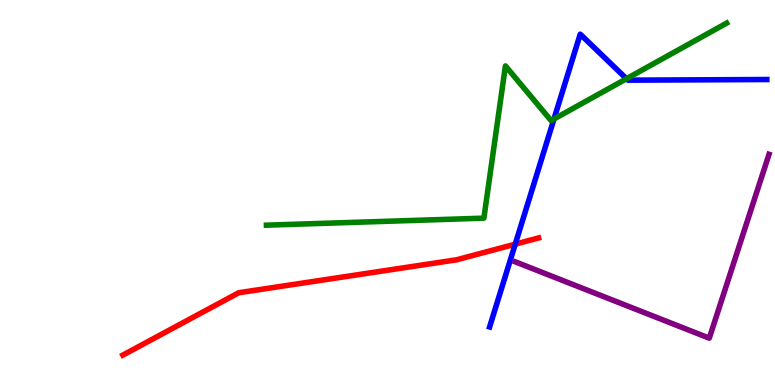[{'lines': ['blue', 'red'], 'intersections': [{'x': 6.65, 'y': 3.66}]}, {'lines': ['green', 'red'], 'intersections': []}, {'lines': ['purple', 'red'], 'intersections': []}, {'lines': ['blue', 'green'], 'intersections': [{'x': 7.15, 'y': 6.91}, {'x': 8.08, 'y': 7.95}]}, {'lines': ['blue', 'purple'], 'intersections': []}, {'lines': ['green', 'purple'], 'intersections': []}]